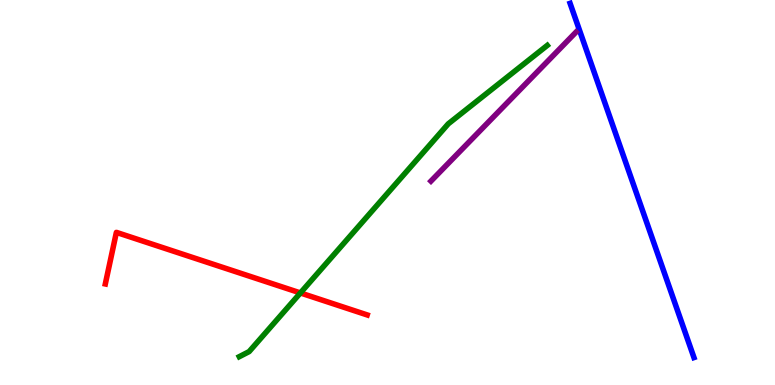[{'lines': ['blue', 'red'], 'intersections': []}, {'lines': ['green', 'red'], 'intersections': [{'x': 3.88, 'y': 2.39}]}, {'lines': ['purple', 'red'], 'intersections': []}, {'lines': ['blue', 'green'], 'intersections': []}, {'lines': ['blue', 'purple'], 'intersections': []}, {'lines': ['green', 'purple'], 'intersections': []}]